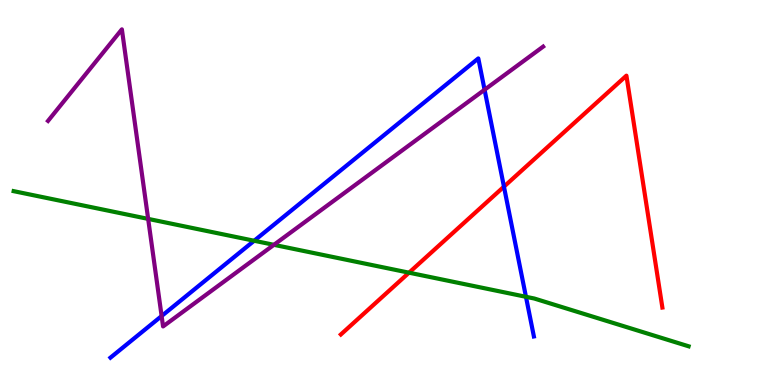[{'lines': ['blue', 'red'], 'intersections': [{'x': 6.5, 'y': 5.15}]}, {'lines': ['green', 'red'], 'intersections': [{'x': 5.28, 'y': 2.92}]}, {'lines': ['purple', 'red'], 'intersections': []}, {'lines': ['blue', 'green'], 'intersections': [{'x': 3.28, 'y': 3.75}, {'x': 6.79, 'y': 2.29}]}, {'lines': ['blue', 'purple'], 'intersections': [{'x': 2.09, 'y': 1.79}, {'x': 6.25, 'y': 7.67}]}, {'lines': ['green', 'purple'], 'intersections': [{'x': 1.91, 'y': 4.31}, {'x': 3.53, 'y': 3.64}]}]